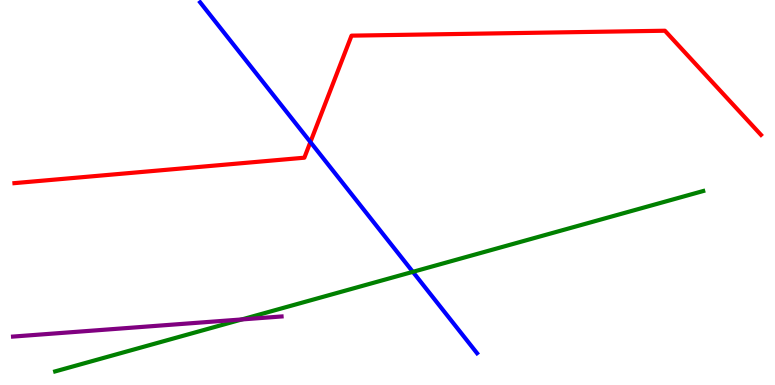[{'lines': ['blue', 'red'], 'intersections': [{'x': 4.01, 'y': 6.31}]}, {'lines': ['green', 'red'], 'intersections': []}, {'lines': ['purple', 'red'], 'intersections': []}, {'lines': ['blue', 'green'], 'intersections': [{'x': 5.33, 'y': 2.94}]}, {'lines': ['blue', 'purple'], 'intersections': []}, {'lines': ['green', 'purple'], 'intersections': [{'x': 3.12, 'y': 1.7}]}]